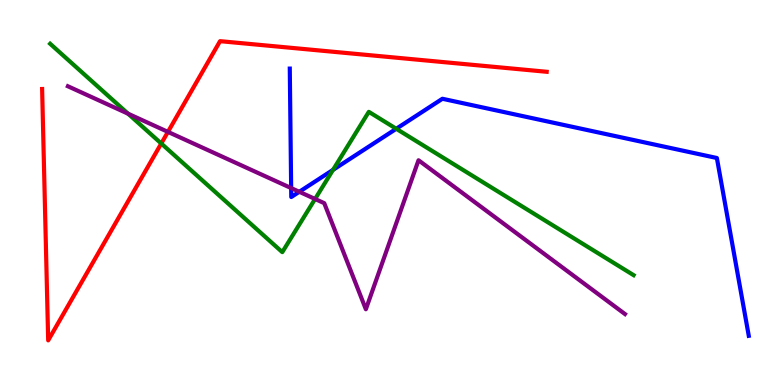[{'lines': ['blue', 'red'], 'intersections': []}, {'lines': ['green', 'red'], 'intersections': [{'x': 2.08, 'y': 6.27}]}, {'lines': ['purple', 'red'], 'intersections': [{'x': 2.17, 'y': 6.57}]}, {'lines': ['blue', 'green'], 'intersections': [{'x': 4.3, 'y': 5.59}, {'x': 5.11, 'y': 6.66}]}, {'lines': ['blue', 'purple'], 'intersections': [{'x': 3.76, 'y': 5.12}, {'x': 3.86, 'y': 5.02}]}, {'lines': ['green', 'purple'], 'intersections': [{'x': 1.65, 'y': 7.05}, {'x': 4.07, 'y': 4.83}]}]